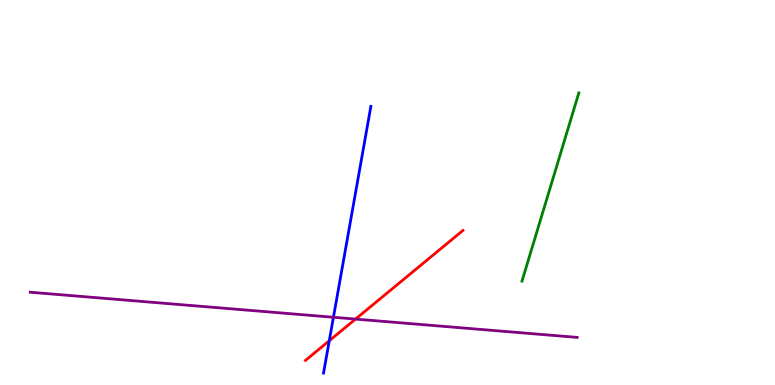[{'lines': ['blue', 'red'], 'intersections': [{'x': 4.25, 'y': 1.15}]}, {'lines': ['green', 'red'], 'intersections': []}, {'lines': ['purple', 'red'], 'intersections': [{'x': 4.59, 'y': 1.71}]}, {'lines': ['blue', 'green'], 'intersections': []}, {'lines': ['blue', 'purple'], 'intersections': [{'x': 4.3, 'y': 1.76}]}, {'lines': ['green', 'purple'], 'intersections': []}]